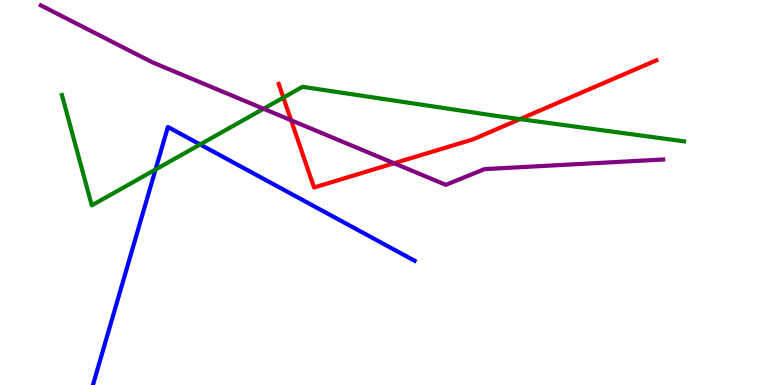[{'lines': ['blue', 'red'], 'intersections': []}, {'lines': ['green', 'red'], 'intersections': [{'x': 3.66, 'y': 7.46}, {'x': 6.71, 'y': 6.91}]}, {'lines': ['purple', 'red'], 'intersections': [{'x': 3.76, 'y': 6.88}, {'x': 5.09, 'y': 5.76}]}, {'lines': ['blue', 'green'], 'intersections': [{'x': 2.01, 'y': 5.6}, {'x': 2.58, 'y': 6.25}]}, {'lines': ['blue', 'purple'], 'intersections': []}, {'lines': ['green', 'purple'], 'intersections': [{'x': 3.4, 'y': 7.18}]}]